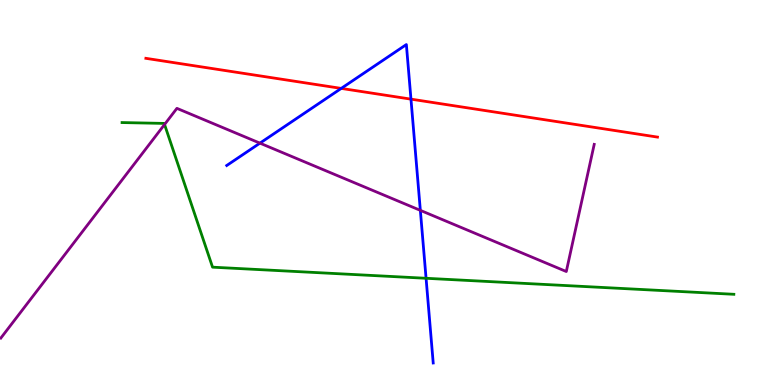[{'lines': ['blue', 'red'], 'intersections': [{'x': 4.4, 'y': 7.7}, {'x': 5.3, 'y': 7.42}]}, {'lines': ['green', 'red'], 'intersections': []}, {'lines': ['purple', 'red'], 'intersections': []}, {'lines': ['blue', 'green'], 'intersections': [{'x': 5.5, 'y': 2.77}]}, {'lines': ['blue', 'purple'], 'intersections': [{'x': 3.35, 'y': 6.28}, {'x': 5.42, 'y': 4.54}]}, {'lines': ['green', 'purple'], 'intersections': [{'x': 2.12, 'y': 6.77}]}]